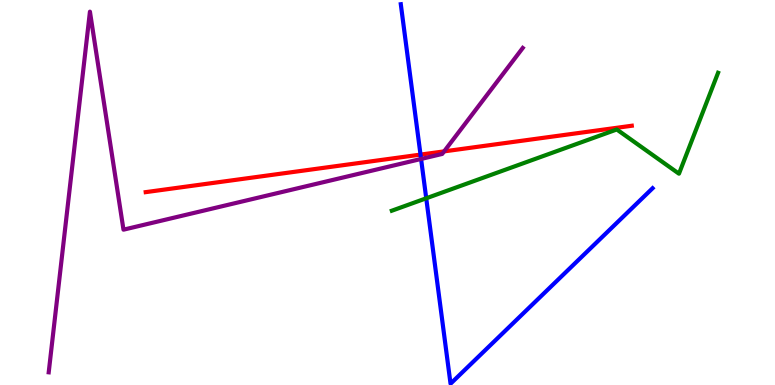[{'lines': ['blue', 'red'], 'intersections': [{'x': 5.43, 'y': 5.98}]}, {'lines': ['green', 'red'], 'intersections': []}, {'lines': ['purple', 'red'], 'intersections': [{'x': 5.73, 'y': 6.07}]}, {'lines': ['blue', 'green'], 'intersections': [{'x': 5.5, 'y': 4.85}]}, {'lines': ['blue', 'purple'], 'intersections': [{'x': 5.43, 'y': 5.87}]}, {'lines': ['green', 'purple'], 'intersections': []}]